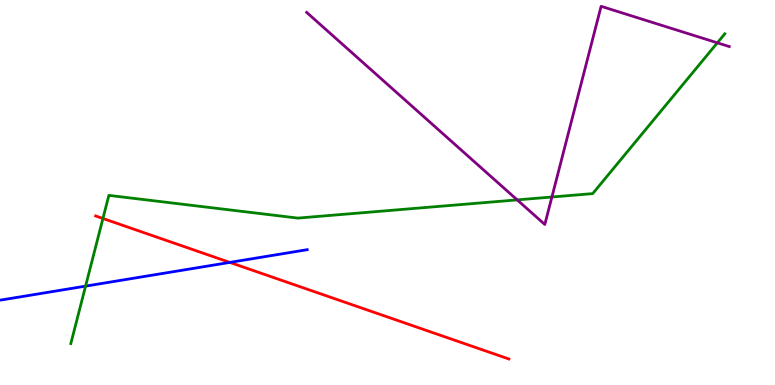[{'lines': ['blue', 'red'], 'intersections': [{'x': 2.97, 'y': 3.18}]}, {'lines': ['green', 'red'], 'intersections': [{'x': 1.33, 'y': 4.33}]}, {'lines': ['purple', 'red'], 'intersections': []}, {'lines': ['blue', 'green'], 'intersections': [{'x': 1.1, 'y': 2.57}]}, {'lines': ['blue', 'purple'], 'intersections': []}, {'lines': ['green', 'purple'], 'intersections': [{'x': 6.67, 'y': 4.81}, {'x': 7.12, 'y': 4.88}, {'x': 9.26, 'y': 8.89}]}]